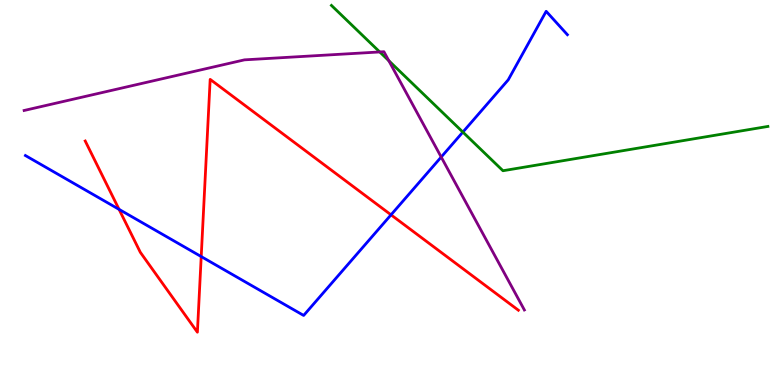[{'lines': ['blue', 'red'], 'intersections': [{'x': 1.54, 'y': 4.56}, {'x': 2.6, 'y': 3.34}, {'x': 5.05, 'y': 4.42}]}, {'lines': ['green', 'red'], 'intersections': []}, {'lines': ['purple', 'red'], 'intersections': []}, {'lines': ['blue', 'green'], 'intersections': [{'x': 5.97, 'y': 6.57}]}, {'lines': ['blue', 'purple'], 'intersections': [{'x': 5.69, 'y': 5.92}]}, {'lines': ['green', 'purple'], 'intersections': [{'x': 4.9, 'y': 8.65}, {'x': 5.02, 'y': 8.42}]}]